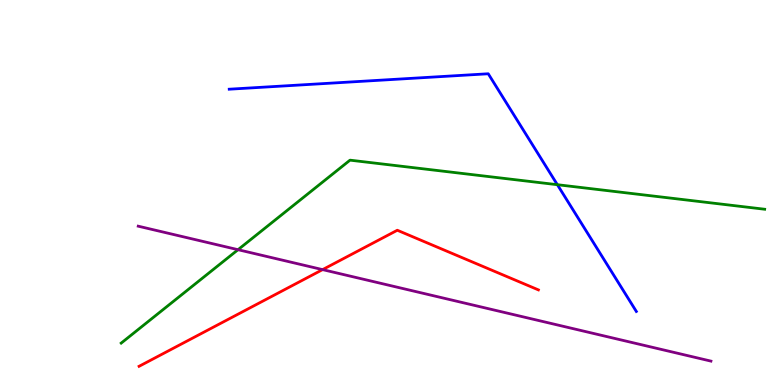[{'lines': ['blue', 'red'], 'intersections': []}, {'lines': ['green', 'red'], 'intersections': []}, {'lines': ['purple', 'red'], 'intersections': [{'x': 4.16, 'y': 3.0}]}, {'lines': ['blue', 'green'], 'intersections': [{'x': 7.19, 'y': 5.2}]}, {'lines': ['blue', 'purple'], 'intersections': []}, {'lines': ['green', 'purple'], 'intersections': [{'x': 3.07, 'y': 3.51}]}]